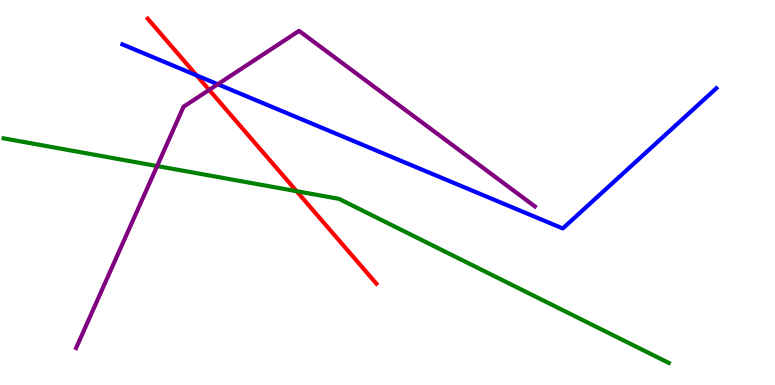[{'lines': ['blue', 'red'], 'intersections': [{'x': 2.54, 'y': 8.04}]}, {'lines': ['green', 'red'], 'intersections': [{'x': 3.83, 'y': 5.03}]}, {'lines': ['purple', 'red'], 'intersections': [{'x': 2.7, 'y': 7.66}]}, {'lines': ['blue', 'green'], 'intersections': []}, {'lines': ['blue', 'purple'], 'intersections': [{'x': 2.81, 'y': 7.81}]}, {'lines': ['green', 'purple'], 'intersections': [{'x': 2.03, 'y': 5.69}]}]